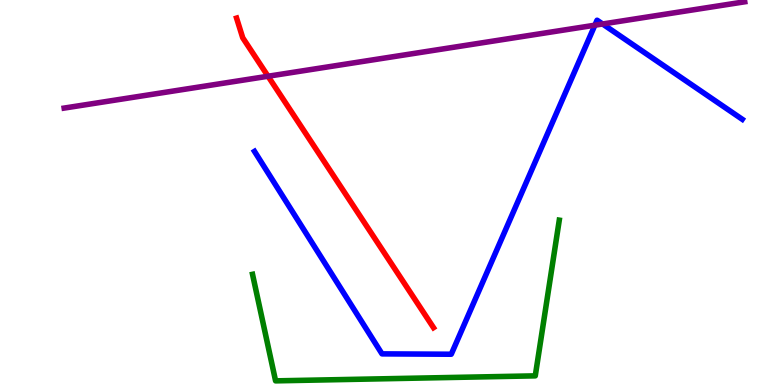[{'lines': ['blue', 'red'], 'intersections': []}, {'lines': ['green', 'red'], 'intersections': []}, {'lines': ['purple', 'red'], 'intersections': [{'x': 3.46, 'y': 8.02}]}, {'lines': ['blue', 'green'], 'intersections': []}, {'lines': ['blue', 'purple'], 'intersections': [{'x': 7.68, 'y': 9.35}, {'x': 7.78, 'y': 9.38}]}, {'lines': ['green', 'purple'], 'intersections': []}]